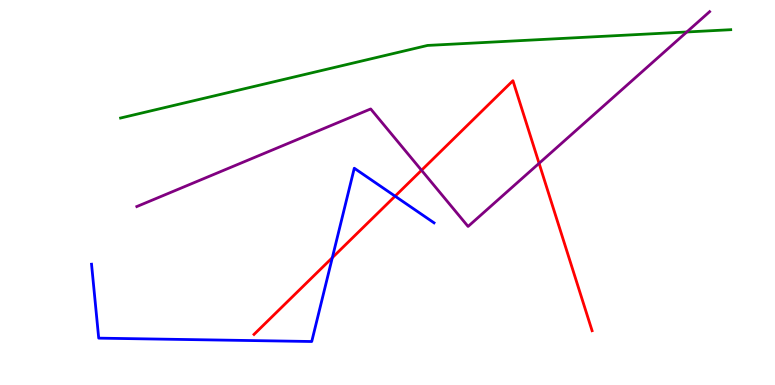[{'lines': ['blue', 'red'], 'intersections': [{'x': 4.29, 'y': 3.31}, {'x': 5.1, 'y': 4.9}]}, {'lines': ['green', 'red'], 'intersections': []}, {'lines': ['purple', 'red'], 'intersections': [{'x': 5.44, 'y': 5.58}, {'x': 6.96, 'y': 5.76}]}, {'lines': ['blue', 'green'], 'intersections': []}, {'lines': ['blue', 'purple'], 'intersections': []}, {'lines': ['green', 'purple'], 'intersections': [{'x': 8.86, 'y': 9.17}]}]